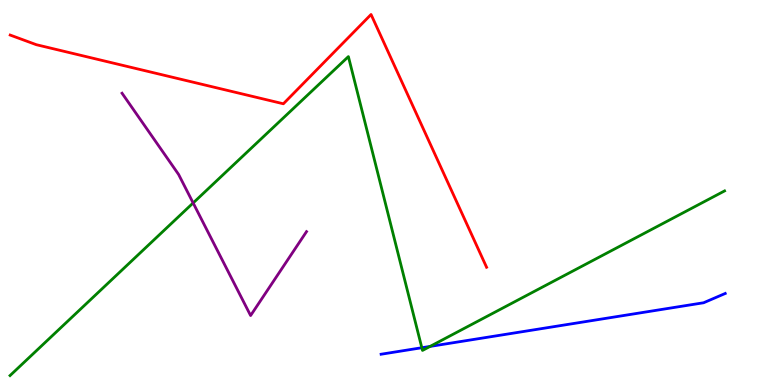[{'lines': ['blue', 'red'], 'intersections': []}, {'lines': ['green', 'red'], 'intersections': []}, {'lines': ['purple', 'red'], 'intersections': []}, {'lines': ['blue', 'green'], 'intersections': [{'x': 5.44, 'y': 0.968}, {'x': 5.55, 'y': 1.0}]}, {'lines': ['blue', 'purple'], 'intersections': []}, {'lines': ['green', 'purple'], 'intersections': [{'x': 2.49, 'y': 4.73}]}]